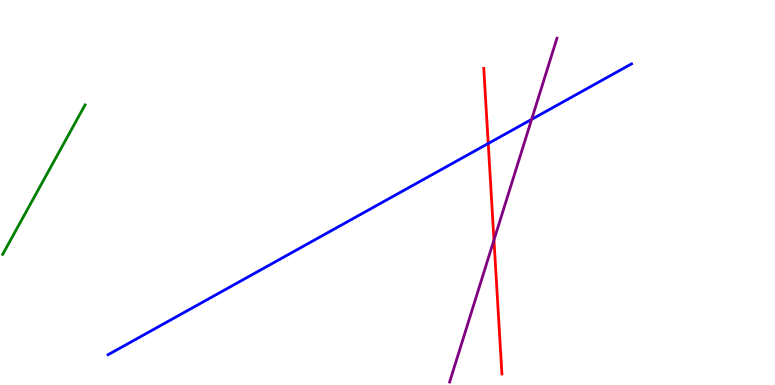[{'lines': ['blue', 'red'], 'intersections': [{'x': 6.3, 'y': 6.27}]}, {'lines': ['green', 'red'], 'intersections': []}, {'lines': ['purple', 'red'], 'intersections': [{'x': 6.37, 'y': 3.77}]}, {'lines': ['blue', 'green'], 'intersections': []}, {'lines': ['blue', 'purple'], 'intersections': [{'x': 6.86, 'y': 6.9}]}, {'lines': ['green', 'purple'], 'intersections': []}]